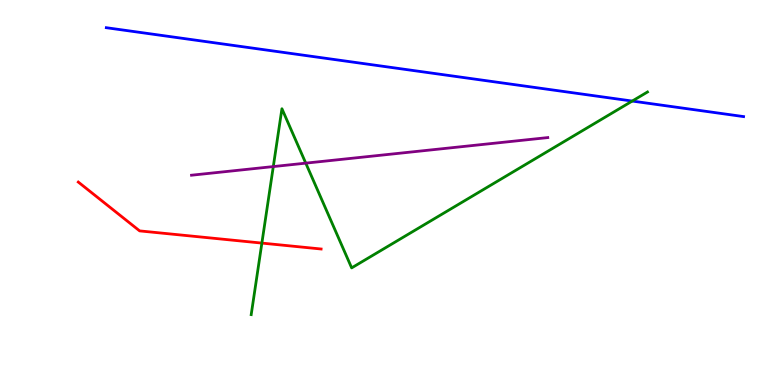[{'lines': ['blue', 'red'], 'intersections': []}, {'lines': ['green', 'red'], 'intersections': [{'x': 3.38, 'y': 3.69}]}, {'lines': ['purple', 'red'], 'intersections': []}, {'lines': ['blue', 'green'], 'intersections': [{'x': 8.16, 'y': 7.38}]}, {'lines': ['blue', 'purple'], 'intersections': []}, {'lines': ['green', 'purple'], 'intersections': [{'x': 3.53, 'y': 5.67}, {'x': 3.95, 'y': 5.76}]}]